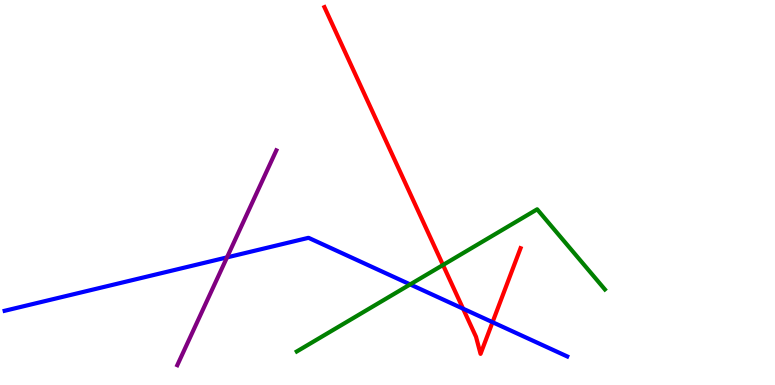[{'lines': ['blue', 'red'], 'intersections': [{'x': 5.98, 'y': 1.98}, {'x': 6.36, 'y': 1.63}]}, {'lines': ['green', 'red'], 'intersections': [{'x': 5.72, 'y': 3.12}]}, {'lines': ['purple', 'red'], 'intersections': []}, {'lines': ['blue', 'green'], 'intersections': [{'x': 5.29, 'y': 2.61}]}, {'lines': ['blue', 'purple'], 'intersections': [{'x': 2.93, 'y': 3.31}]}, {'lines': ['green', 'purple'], 'intersections': []}]